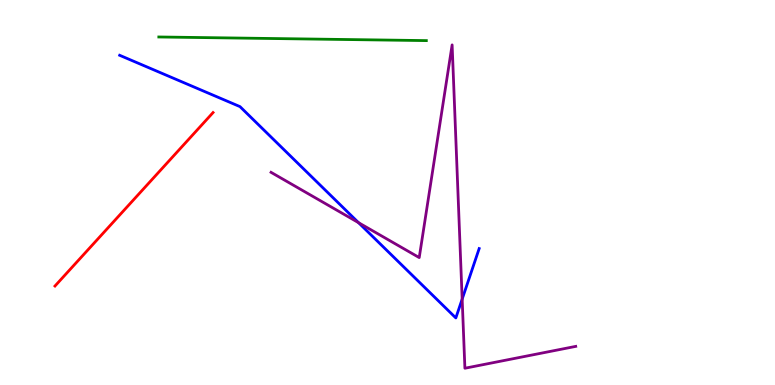[{'lines': ['blue', 'red'], 'intersections': []}, {'lines': ['green', 'red'], 'intersections': []}, {'lines': ['purple', 'red'], 'intersections': []}, {'lines': ['blue', 'green'], 'intersections': []}, {'lines': ['blue', 'purple'], 'intersections': [{'x': 4.63, 'y': 4.22}, {'x': 5.96, 'y': 2.23}]}, {'lines': ['green', 'purple'], 'intersections': []}]